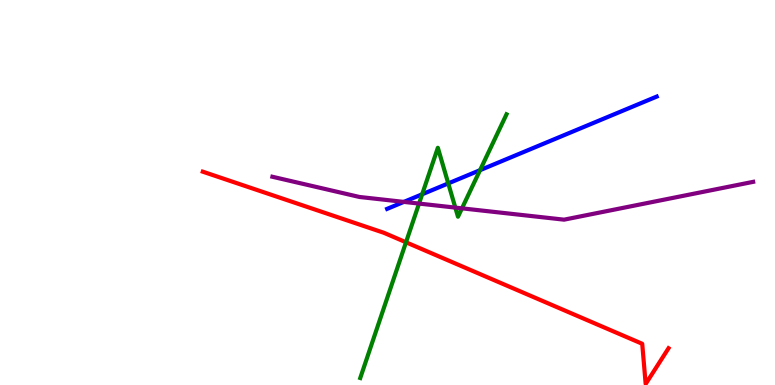[{'lines': ['blue', 'red'], 'intersections': []}, {'lines': ['green', 'red'], 'intersections': [{'x': 5.24, 'y': 3.71}]}, {'lines': ['purple', 'red'], 'intersections': []}, {'lines': ['blue', 'green'], 'intersections': [{'x': 5.45, 'y': 4.95}, {'x': 5.78, 'y': 5.24}, {'x': 6.19, 'y': 5.58}]}, {'lines': ['blue', 'purple'], 'intersections': [{'x': 5.21, 'y': 4.76}]}, {'lines': ['green', 'purple'], 'intersections': [{'x': 5.41, 'y': 4.71}, {'x': 5.88, 'y': 4.61}, {'x': 5.96, 'y': 4.59}]}]